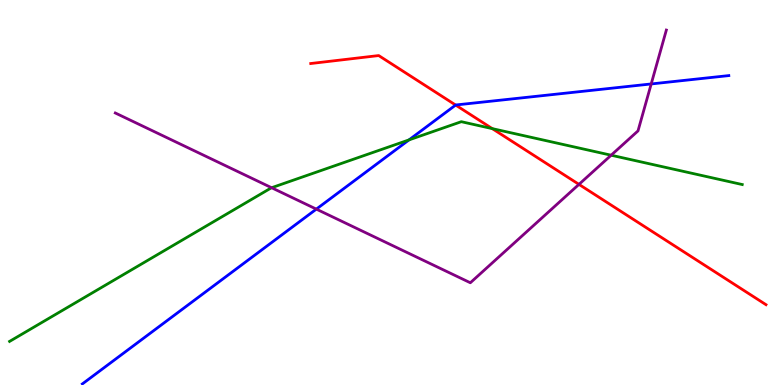[{'lines': ['blue', 'red'], 'intersections': [{'x': 5.88, 'y': 7.27}]}, {'lines': ['green', 'red'], 'intersections': [{'x': 6.35, 'y': 6.66}]}, {'lines': ['purple', 'red'], 'intersections': [{'x': 7.47, 'y': 5.21}]}, {'lines': ['blue', 'green'], 'intersections': [{'x': 5.28, 'y': 6.37}]}, {'lines': ['blue', 'purple'], 'intersections': [{'x': 4.08, 'y': 4.57}, {'x': 8.4, 'y': 7.82}]}, {'lines': ['green', 'purple'], 'intersections': [{'x': 3.5, 'y': 5.12}, {'x': 7.89, 'y': 5.97}]}]